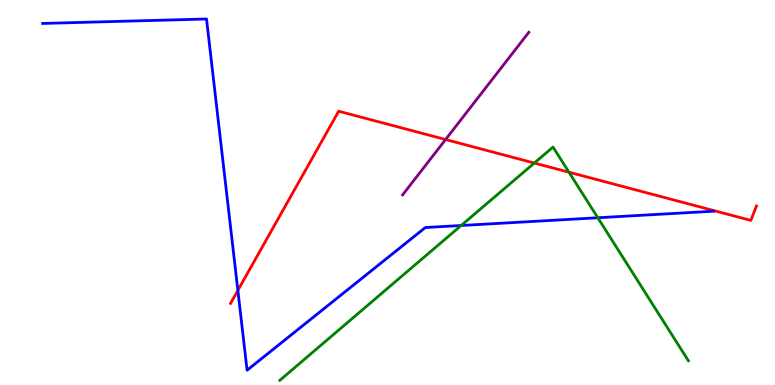[{'lines': ['blue', 'red'], 'intersections': [{'x': 3.07, 'y': 2.46}]}, {'lines': ['green', 'red'], 'intersections': [{'x': 6.89, 'y': 5.77}, {'x': 7.34, 'y': 5.53}]}, {'lines': ['purple', 'red'], 'intersections': [{'x': 5.75, 'y': 6.38}]}, {'lines': ['blue', 'green'], 'intersections': [{'x': 5.95, 'y': 4.14}, {'x': 7.71, 'y': 4.34}]}, {'lines': ['blue', 'purple'], 'intersections': []}, {'lines': ['green', 'purple'], 'intersections': []}]